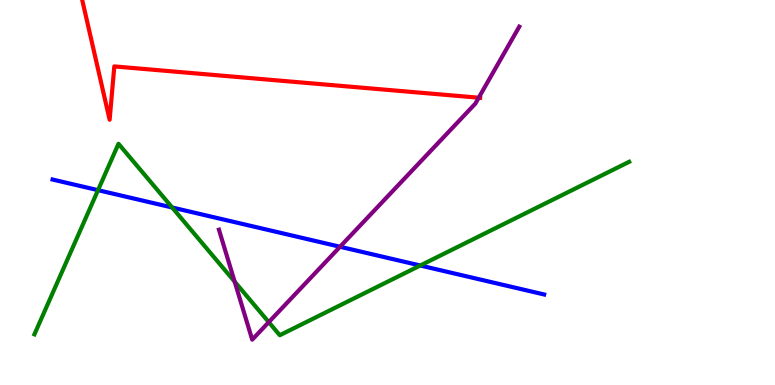[{'lines': ['blue', 'red'], 'intersections': []}, {'lines': ['green', 'red'], 'intersections': []}, {'lines': ['purple', 'red'], 'intersections': [{'x': 6.18, 'y': 7.46}]}, {'lines': ['blue', 'green'], 'intersections': [{'x': 1.26, 'y': 5.06}, {'x': 2.22, 'y': 4.61}, {'x': 5.42, 'y': 3.1}]}, {'lines': ['blue', 'purple'], 'intersections': [{'x': 4.39, 'y': 3.59}]}, {'lines': ['green', 'purple'], 'intersections': [{'x': 3.03, 'y': 2.68}, {'x': 3.47, 'y': 1.63}]}]